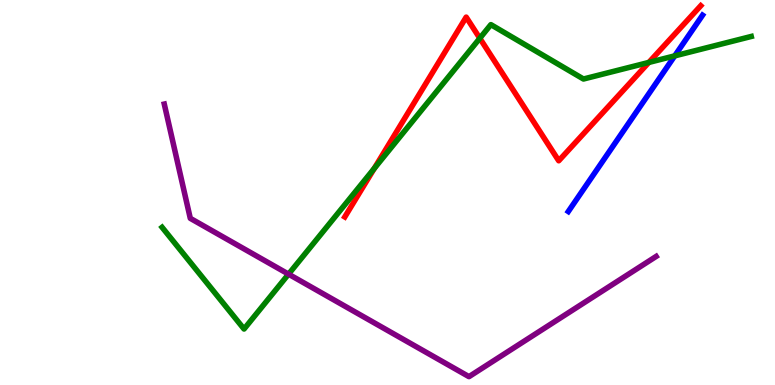[{'lines': ['blue', 'red'], 'intersections': []}, {'lines': ['green', 'red'], 'intersections': [{'x': 4.83, 'y': 5.63}, {'x': 6.19, 'y': 9.01}, {'x': 8.37, 'y': 8.38}]}, {'lines': ['purple', 'red'], 'intersections': []}, {'lines': ['blue', 'green'], 'intersections': [{'x': 8.71, 'y': 8.55}]}, {'lines': ['blue', 'purple'], 'intersections': []}, {'lines': ['green', 'purple'], 'intersections': [{'x': 3.72, 'y': 2.88}]}]